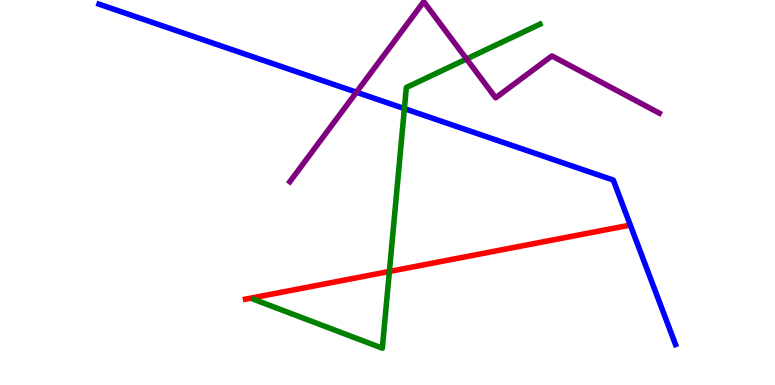[{'lines': ['blue', 'red'], 'intersections': []}, {'lines': ['green', 'red'], 'intersections': [{'x': 5.02, 'y': 2.95}]}, {'lines': ['purple', 'red'], 'intersections': []}, {'lines': ['blue', 'green'], 'intersections': [{'x': 5.22, 'y': 7.18}]}, {'lines': ['blue', 'purple'], 'intersections': [{'x': 4.6, 'y': 7.6}]}, {'lines': ['green', 'purple'], 'intersections': [{'x': 6.02, 'y': 8.47}]}]